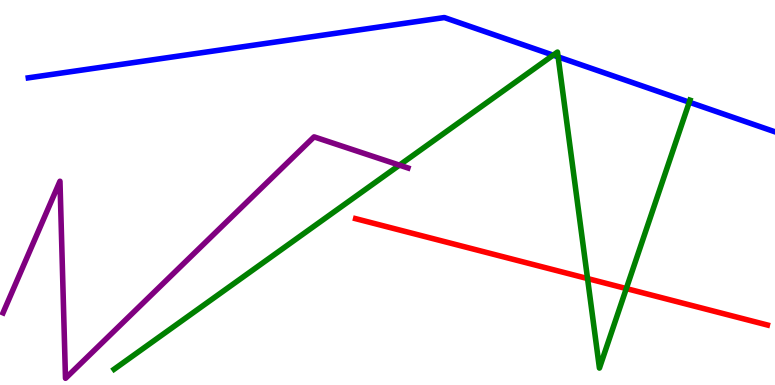[{'lines': ['blue', 'red'], 'intersections': []}, {'lines': ['green', 'red'], 'intersections': [{'x': 7.58, 'y': 2.76}, {'x': 8.08, 'y': 2.5}]}, {'lines': ['purple', 'red'], 'intersections': []}, {'lines': ['blue', 'green'], 'intersections': [{'x': 7.14, 'y': 8.57}, {'x': 7.2, 'y': 8.52}, {'x': 8.89, 'y': 7.35}]}, {'lines': ['blue', 'purple'], 'intersections': []}, {'lines': ['green', 'purple'], 'intersections': [{'x': 5.15, 'y': 5.71}]}]